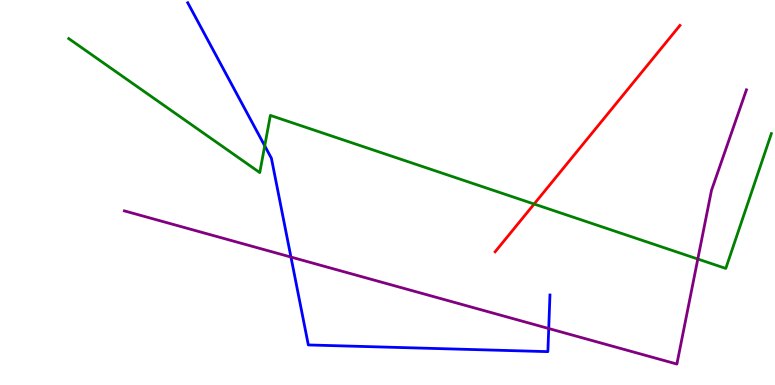[{'lines': ['blue', 'red'], 'intersections': []}, {'lines': ['green', 'red'], 'intersections': [{'x': 6.89, 'y': 4.7}]}, {'lines': ['purple', 'red'], 'intersections': []}, {'lines': ['blue', 'green'], 'intersections': [{'x': 3.42, 'y': 6.21}]}, {'lines': ['blue', 'purple'], 'intersections': [{'x': 3.75, 'y': 3.32}, {'x': 7.08, 'y': 1.47}]}, {'lines': ['green', 'purple'], 'intersections': [{'x': 9.0, 'y': 3.27}]}]